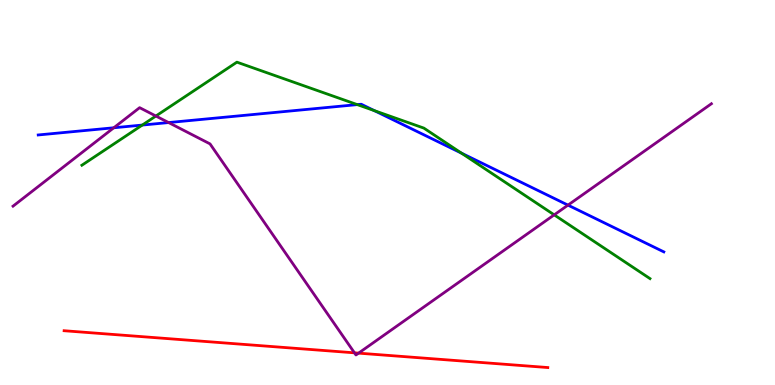[{'lines': ['blue', 'red'], 'intersections': []}, {'lines': ['green', 'red'], 'intersections': []}, {'lines': ['purple', 'red'], 'intersections': [{'x': 4.57, 'y': 0.836}, {'x': 4.63, 'y': 0.828}]}, {'lines': ['blue', 'green'], 'intersections': [{'x': 1.84, 'y': 6.75}, {'x': 4.61, 'y': 7.28}, {'x': 4.83, 'y': 7.13}, {'x': 5.95, 'y': 6.02}]}, {'lines': ['blue', 'purple'], 'intersections': [{'x': 1.47, 'y': 6.68}, {'x': 2.18, 'y': 6.82}, {'x': 7.33, 'y': 4.67}]}, {'lines': ['green', 'purple'], 'intersections': [{'x': 2.01, 'y': 6.99}, {'x': 7.15, 'y': 4.42}]}]